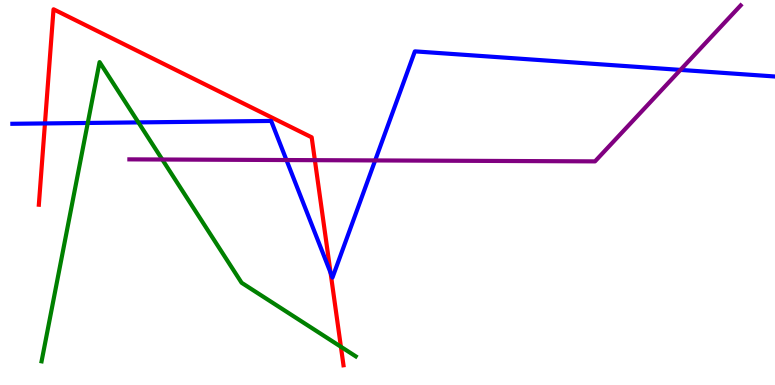[{'lines': ['blue', 'red'], 'intersections': [{'x': 0.58, 'y': 6.79}, {'x': 4.27, 'y': 2.92}]}, {'lines': ['green', 'red'], 'intersections': [{'x': 4.4, 'y': 0.993}]}, {'lines': ['purple', 'red'], 'intersections': [{'x': 4.06, 'y': 5.84}]}, {'lines': ['blue', 'green'], 'intersections': [{'x': 1.13, 'y': 6.81}, {'x': 1.79, 'y': 6.82}]}, {'lines': ['blue', 'purple'], 'intersections': [{'x': 3.7, 'y': 5.84}, {'x': 4.84, 'y': 5.83}, {'x': 8.78, 'y': 8.18}]}, {'lines': ['green', 'purple'], 'intersections': [{'x': 2.09, 'y': 5.86}]}]